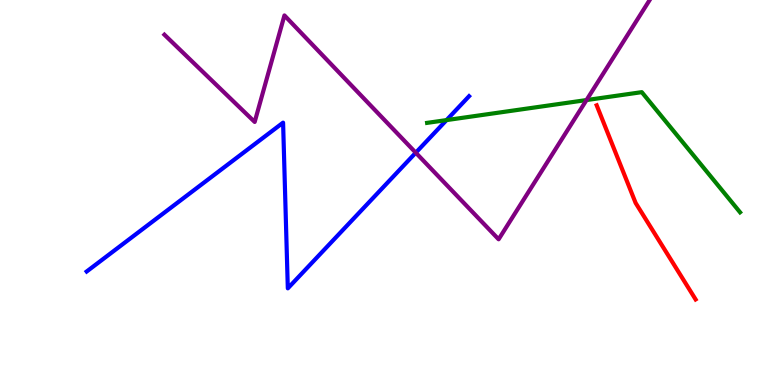[{'lines': ['blue', 'red'], 'intersections': []}, {'lines': ['green', 'red'], 'intersections': []}, {'lines': ['purple', 'red'], 'intersections': []}, {'lines': ['blue', 'green'], 'intersections': [{'x': 5.76, 'y': 6.88}]}, {'lines': ['blue', 'purple'], 'intersections': [{'x': 5.36, 'y': 6.03}]}, {'lines': ['green', 'purple'], 'intersections': [{'x': 7.57, 'y': 7.4}]}]